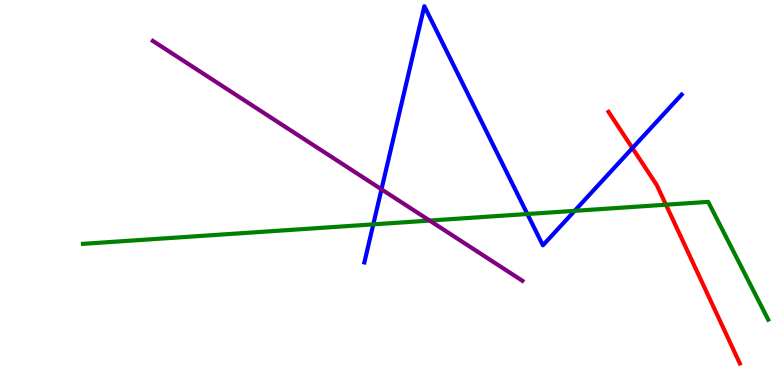[{'lines': ['blue', 'red'], 'intersections': [{'x': 8.16, 'y': 6.15}]}, {'lines': ['green', 'red'], 'intersections': [{'x': 8.59, 'y': 4.68}]}, {'lines': ['purple', 'red'], 'intersections': []}, {'lines': ['blue', 'green'], 'intersections': [{'x': 4.82, 'y': 4.17}, {'x': 6.8, 'y': 4.44}, {'x': 7.41, 'y': 4.52}]}, {'lines': ['blue', 'purple'], 'intersections': [{'x': 4.92, 'y': 5.08}]}, {'lines': ['green', 'purple'], 'intersections': [{'x': 5.54, 'y': 4.27}]}]